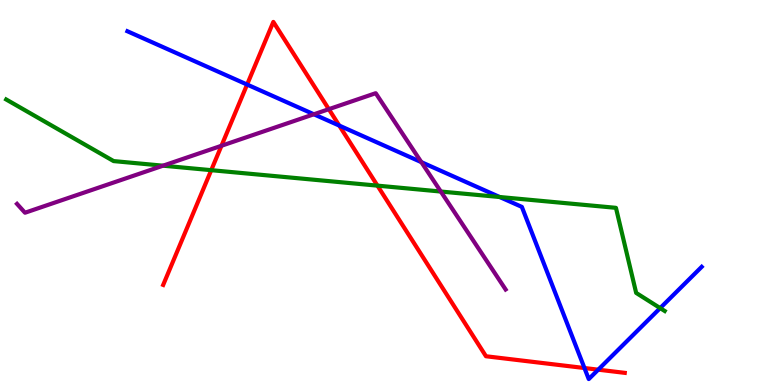[{'lines': ['blue', 'red'], 'intersections': [{'x': 3.19, 'y': 7.8}, {'x': 4.38, 'y': 6.74}, {'x': 7.54, 'y': 0.441}, {'x': 7.72, 'y': 0.398}]}, {'lines': ['green', 'red'], 'intersections': [{'x': 2.73, 'y': 5.58}, {'x': 4.87, 'y': 5.18}]}, {'lines': ['purple', 'red'], 'intersections': [{'x': 2.86, 'y': 6.21}, {'x': 4.24, 'y': 7.16}]}, {'lines': ['blue', 'green'], 'intersections': [{'x': 6.45, 'y': 4.88}, {'x': 8.52, 'y': 2.0}]}, {'lines': ['blue', 'purple'], 'intersections': [{'x': 4.05, 'y': 7.03}, {'x': 5.44, 'y': 5.79}]}, {'lines': ['green', 'purple'], 'intersections': [{'x': 2.1, 'y': 5.7}, {'x': 5.69, 'y': 5.03}]}]